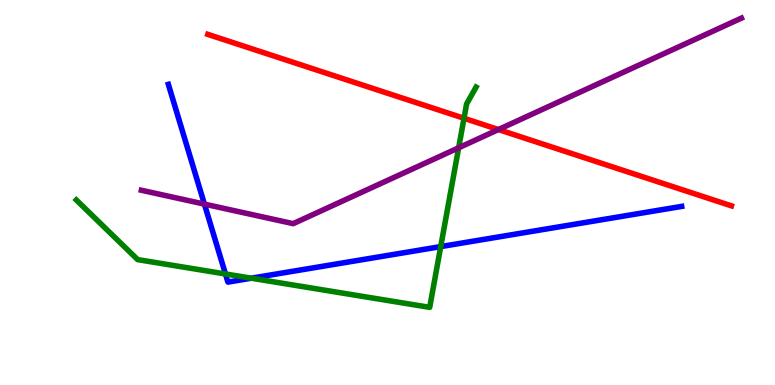[{'lines': ['blue', 'red'], 'intersections': []}, {'lines': ['green', 'red'], 'intersections': [{'x': 5.99, 'y': 6.93}]}, {'lines': ['purple', 'red'], 'intersections': [{'x': 6.43, 'y': 6.64}]}, {'lines': ['blue', 'green'], 'intersections': [{'x': 2.91, 'y': 2.88}, {'x': 3.24, 'y': 2.77}, {'x': 5.69, 'y': 3.59}]}, {'lines': ['blue', 'purple'], 'intersections': [{'x': 2.64, 'y': 4.7}]}, {'lines': ['green', 'purple'], 'intersections': [{'x': 5.92, 'y': 6.16}]}]